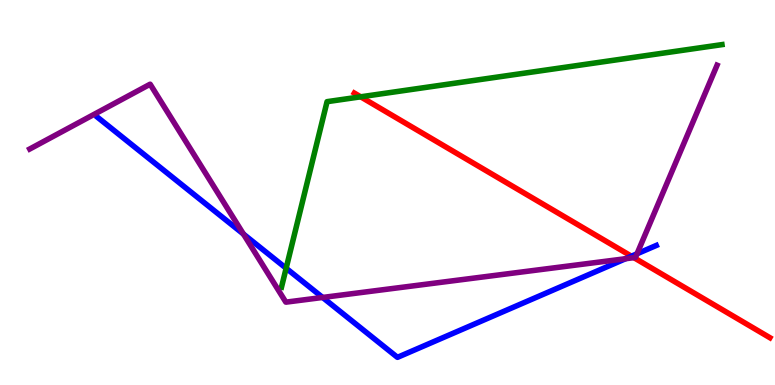[{'lines': ['blue', 'red'], 'intersections': [{'x': 8.15, 'y': 3.35}]}, {'lines': ['green', 'red'], 'intersections': [{'x': 4.65, 'y': 7.49}]}, {'lines': ['purple', 'red'], 'intersections': [{'x': 8.18, 'y': 3.31}]}, {'lines': ['blue', 'green'], 'intersections': [{'x': 3.69, 'y': 3.03}]}, {'lines': ['blue', 'purple'], 'intersections': [{'x': 3.14, 'y': 3.92}, {'x': 4.16, 'y': 2.27}, {'x': 8.07, 'y': 3.28}, {'x': 8.22, 'y': 3.41}]}, {'lines': ['green', 'purple'], 'intersections': []}]